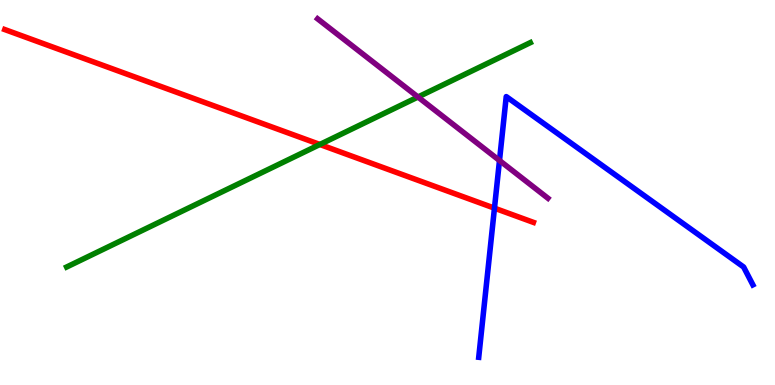[{'lines': ['blue', 'red'], 'intersections': [{'x': 6.38, 'y': 4.59}]}, {'lines': ['green', 'red'], 'intersections': [{'x': 4.13, 'y': 6.25}]}, {'lines': ['purple', 'red'], 'intersections': []}, {'lines': ['blue', 'green'], 'intersections': []}, {'lines': ['blue', 'purple'], 'intersections': [{'x': 6.45, 'y': 5.83}]}, {'lines': ['green', 'purple'], 'intersections': [{'x': 5.39, 'y': 7.48}]}]